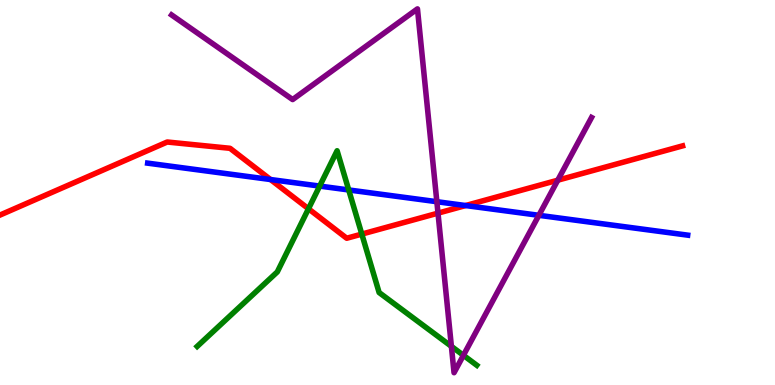[{'lines': ['blue', 'red'], 'intersections': [{'x': 3.49, 'y': 5.34}, {'x': 6.01, 'y': 4.66}]}, {'lines': ['green', 'red'], 'intersections': [{'x': 3.98, 'y': 4.58}, {'x': 4.67, 'y': 3.92}]}, {'lines': ['purple', 'red'], 'intersections': [{'x': 5.65, 'y': 4.46}, {'x': 7.2, 'y': 5.32}]}, {'lines': ['blue', 'green'], 'intersections': [{'x': 4.12, 'y': 5.17}, {'x': 4.5, 'y': 5.07}]}, {'lines': ['blue', 'purple'], 'intersections': [{'x': 5.64, 'y': 4.76}, {'x': 6.95, 'y': 4.41}]}, {'lines': ['green', 'purple'], 'intersections': [{'x': 5.82, 'y': 1.0}, {'x': 5.98, 'y': 0.771}]}]